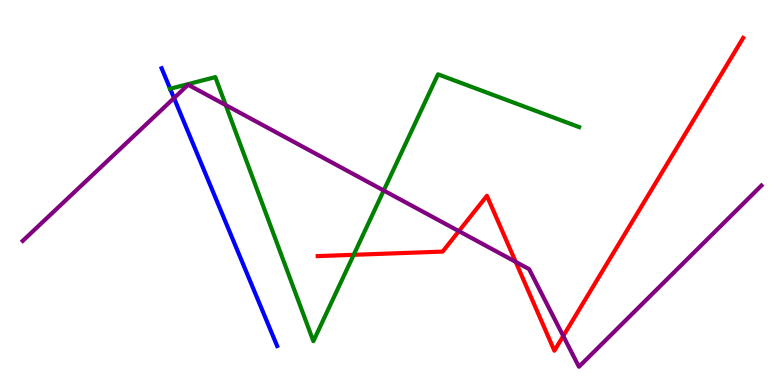[{'lines': ['blue', 'red'], 'intersections': []}, {'lines': ['green', 'red'], 'intersections': [{'x': 4.56, 'y': 3.38}]}, {'lines': ['purple', 'red'], 'intersections': [{'x': 5.92, 'y': 4.0}, {'x': 6.65, 'y': 3.2}, {'x': 7.27, 'y': 1.27}]}, {'lines': ['blue', 'green'], 'intersections': [{'x': 2.2, 'y': 7.69}]}, {'lines': ['blue', 'purple'], 'intersections': [{'x': 2.25, 'y': 7.45}]}, {'lines': ['green', 'purple'], 'intersections': [{'x': 2.91, 'y': 7.27}, {'x': 4.95, 'y': 5.05}]}]